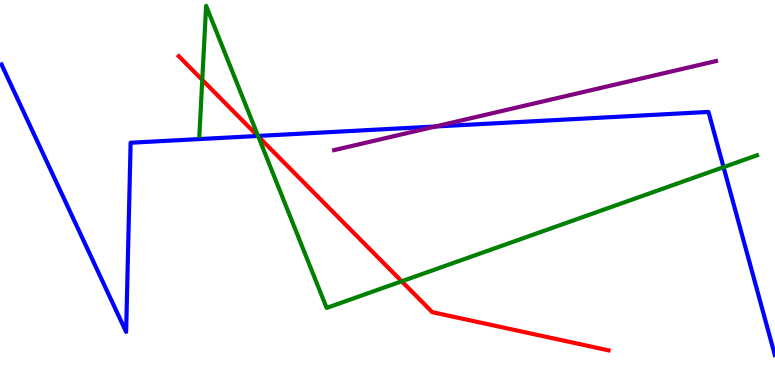[{'lines': ['blue', 'red'], 'intersections': [{'x': 3.33, 'y': 6.47}]}, {'lines': ['green', 'red'], 'intersections': [{'x': 2.61, 'y': 7.92}, {'x': 3.33, 'y': 6.46}, {'x': 5.18, 'y': 2.69}]}, {'lines': ['purple', 'red'], 'intersections': []}, {'lines': ['blue', 'green'], 'intersections': [{'x': 3.33, 'y': 6.47}, {'x': 9.34, 'y': 5.66}]}, {'lines': ['blue', 'purple'], 'intersections': [{'x': 5.62, 'y': 6.71}]}, {'lines': ['green', 'purple'], 'intersections': []}]